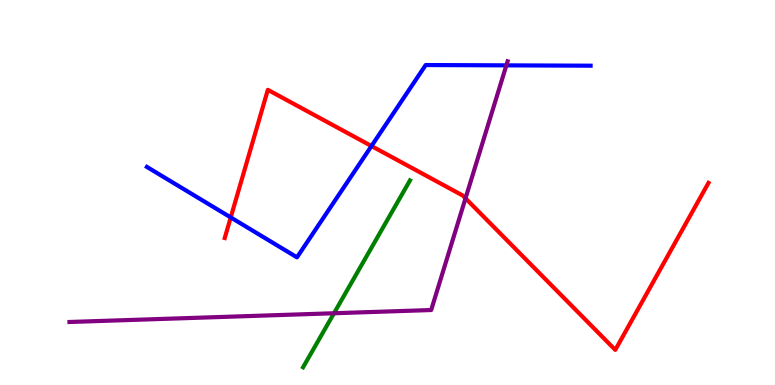[{'lines': ['blue', 'red'], 'intersections': [{'x': 2.98, 'y': 4.35}, {'x': 4.79, 'y': 6.21}]}, {'lines': ['green', 'red'], 'intersections': []}, {'lines': ['purple', 'red'], 'intersections': [{'x': 6.01, 'y': 4.85}]}, {'lines': ['blue', 'green'], 'intersections': []}, {'lines': ['blue', 'purple'], 'intersections': [{'x': 6.53, 'y': 8.3}]}, {'lines': ['green', 'purple'], 'intersections': [{'x': 4.31, 'y': 1.86}]}]